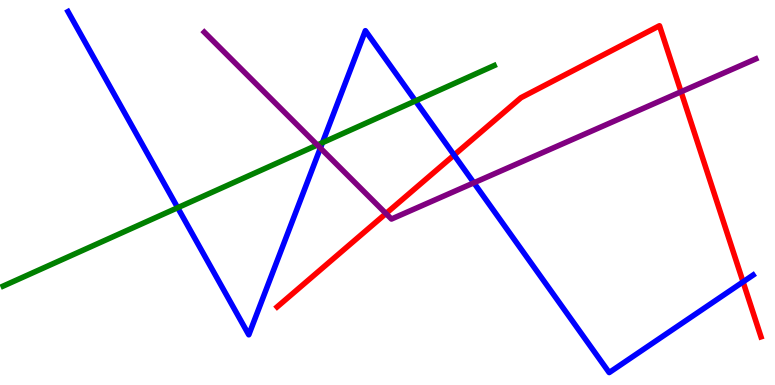[{'lines': ['blue', 'red'], 'intersections': [{'x': 5.86, 'y': 5.97}, {'x': 9.59, 'y': 2.68}]}, {'lines': ['green', 'red'], 'intersections': []}, {'lines': ['purple', 'red'], 'intersections': [{'x': 4.98, 'y': 4.45}, {'x': 8.79, 'y': 7.62}]}, {'lines': ['blue', 'green'], 'intersections': [{'x': 2.29, 'y': 4.61}, {'x': 4.16, 'y': 6.29}, {'x': 5.36, 'y': 7.38}]}, {'lines': ['blue', 'purple'], 'intersections': [{'x': 4.13, 'y': 6.15}, {'x': 6.11, 'y': 5.25}]}, {'lines': ['green', 'purple'], 'intersections': [{'x': 4.09, 'y': 6.23}]}]